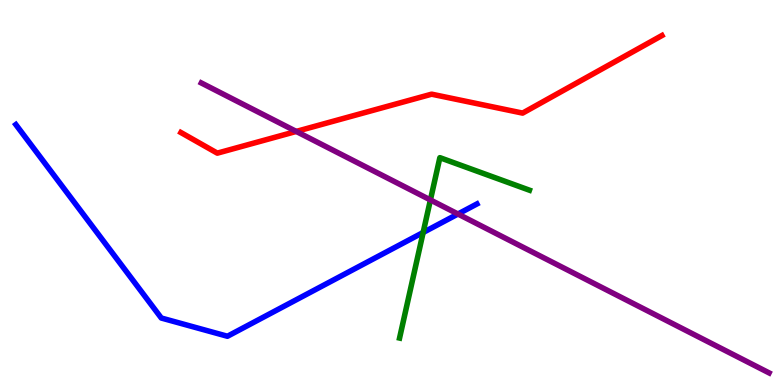[{'lines': ['blue', 'red'], 'intersections': []}, {'lines': ['green', 'red'], 'intersections': []}, {'lines': ['purple', 'red'], 'intersections': [{'x': 3.82, 'y': 6.59}]}, {'lines': ['blue', 'green'], 'intersections': [{'x': 5.46, 'y': 3.96}]}, {'lines': ['blue', 'purple'], 'intersections': [{'x': 5.91, 'y': 4.44}]}, {'lines': ['green', 'purple'], 'intersections': [{'x': 5.55, 'y': 4.81}]}]